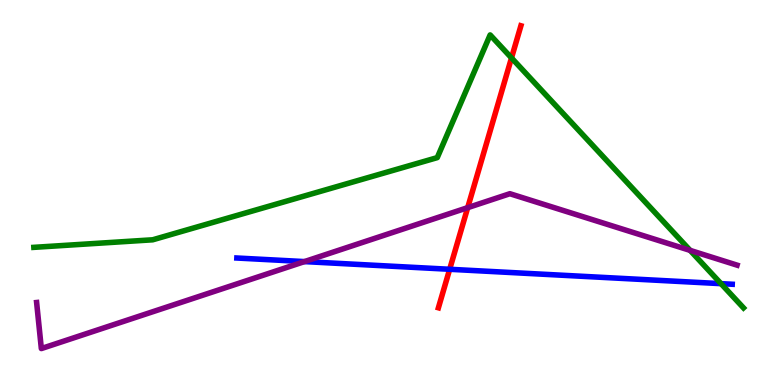[{'lines': ['blue', 'red'], 'intersections': [{'x': 5.8, 'y': 3.01}]}, {'lines': ['green', 'red'], 'intersections': [{'x': 6.6, 'y': 8.5}]}, {'lines': ['purple', 'red'], 'intersections': [{'x': 6.03, 'y': 4.61}]}, {'lines': ['blue', 'green'], 'intersections': [{'x': 9.3, 'y': 2.63}]}, {'lines': ['blue', 'purple'], 'intersections': [{'x': 3.93, 'y': 3.21}]}, {'lines': ['green', 'purple'], 'intersections': [{'x': 8.91, 'y': 3.5}]}]